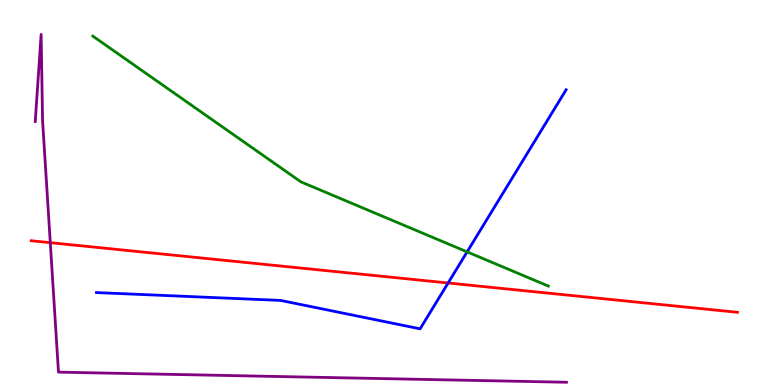[{'lines': ['blue', 'red'], 'intersections': [{'x': 5.78, 'y': 2.65}]}, {'lines': ['green', 'red'], 'intersections': []}, {'lines': ['purple', 'red'], 'intersections': [{'x': 0.649, 'y': 3.7}]}, {'lines': ['blue', 'green'], 'intersections': [{'x': 6.03, 'y': 3.46}]}, {'lines': ['blue', 'purple'], 'intersections': []}, {'lines': ['green', 'purple'], 'intersections': []}]